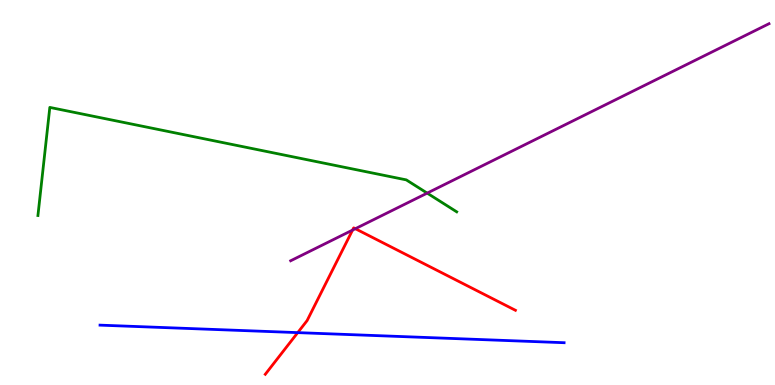[{'lines': ['blue', 'red'], 'intersections': [{'x': 3.84, 'y': 1.36}]}, {'lines': ['green', 'red'], 'intersections': []}, {'lines': ['purple', 'red'], 'intersections': [{'x': 4.55, 'y': 4.02}, {'x': 4.59, 'y': 4.06}]}, {'lines': ['blue', 'green'], 'intersections': []}, {'lines': ['blue', 'purple'], 'intersections': []}, {'lines': ['green', 'purple'], 'intersections': [{'x': 5.51, 'y': 4.98}]}]